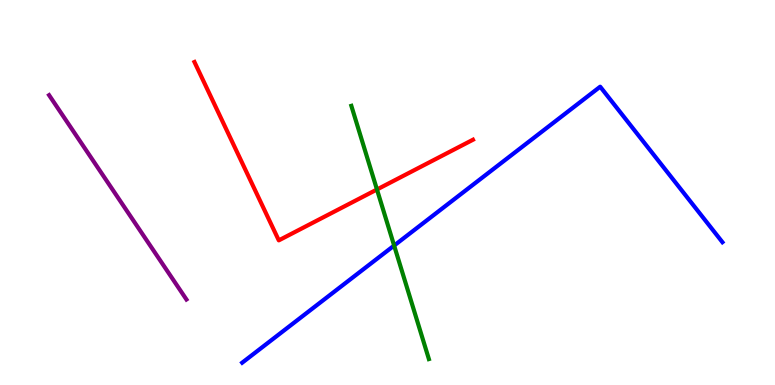[{'lines': ['blue', 'red'], 'intersections': []}, {'lines': ['green', 'red'], 'intersections': [{'x': 4.86, 'y': 5.08}]}, {'lines': ['purple', 'red'], 'intersections': []}, {'lines': ['blue', 'green'], 'intersections': [{'x': 5.09, 'y': 3.62}]}, {'lines': ['blue', 'purple'], 'intersections': []}, {'lines': ['green', 'purple'], 'intersections': []}]